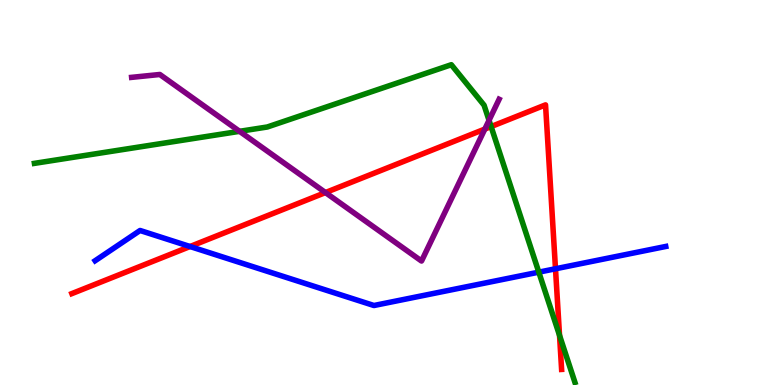[{'lines': ['blue', 'red'], 'intersections': [{'x': 2.45, 'y': 3.6}, {'x': 7.17, 'y': 3.02}]}, {'lines': ['green', 'red'], 'intersections': [{'x': 6.34, 'y': 6.71}, {'x': 7.22, 'y': 1.29}]}, {'lines': ['purple', 'red'], 'intersections': [{'x': 4.2, 'y': 5.0}, {'x': 6.26, 'y': 6.65}]}, {'lines': ['blue', 'green'], 'intersections': [{'x': 6.95, 'y': 2.93}]}, {'lines': ['blue', 'purple'], 'intersections': []}, {'lines': ['green', 'purple'], 'intersections': [{'x': 3.09, 'y': 6.59}, {'x': 6.31, 'y': 6.87}]}]